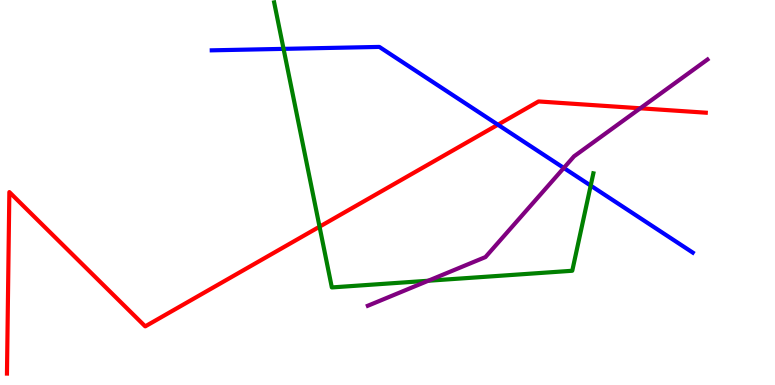[{'lines': ['blue', 'red'], 'intersections': [{'x': 6.42, 'y': 6.76}]}, {'lines': ['green', 'red'], 'intersections': [{'x': 4.12, 'y': 4.11}]}, {'lines': ['purple', 'red'], 'intersections': [{'x': 8.26, 'y': 7.19}]}, {'lines': ['blue', 'green'], 'intersections': [{'x': 3.66, 'y': 8.73}, {'x': 7.62, 'y': 5.18}]}, {'lines': ['blue', 'purple'], 'intersections': [{'x': 7.27, 'y': 5.64}]}, {'lines': ['green', 'purple'], 'intersections': [{'x': 5.53, 'y': 2.71}]}]